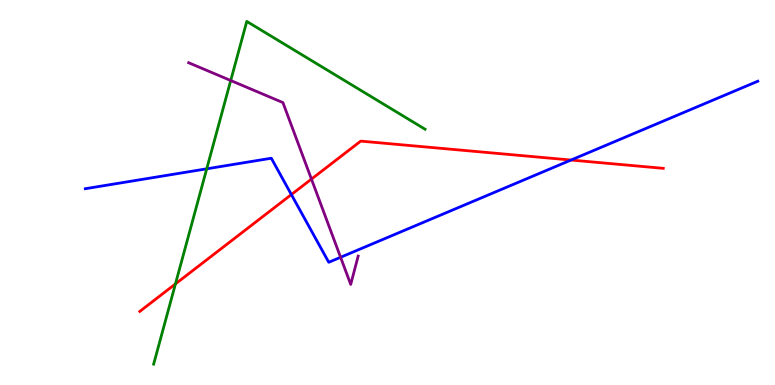[{'lines': ['blue', 'red'], 'intersections': [{'x': 3.76, 'y': 4.95}, {'x': 7.37, 'y': 5.84}]}, {'lines': ['green', 'red'], 'intersections': [{'x': 2.26, 'y': 2.63}]}, {'lines': ['purple', 'red'], 'intersections': [{'x': 4.02, 'y': 5.35}]}, {'lines': ['blue', 'green'], 'intersections': [{'x': 2.67, 'y': 5.62}]}, {'lines': ['blue', 'purple'], 'intersections': [{'x': 4.39, 'y': 3.32}]}, {'lines': ['green', 'purple'], 'intersections': [{'x': 2.98, 'y': 7.91}]}]